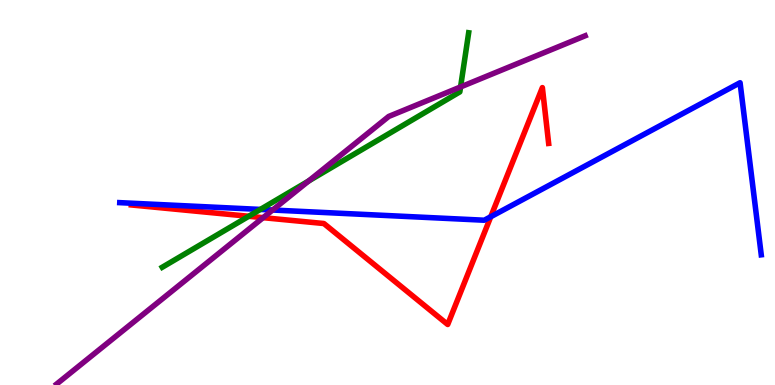[{'lines': ['blue', 'red'], 'intersections': [{'x': 6.33, 'y': 4.37}]}, {'lines': ['green', 'red'], 'intersections': [{'x': 3.21, 'y': 4.38}]}, {'lines': ['purple', 'red'], 'intersections': [{'x': 3.4, 'y': 4.35}]}, {'lines': ['blue', 'green'], 'intersections': [{'x': 3.36, 'y': 4.56}]}, {'lines': ['blue', 'purple'], 'intersections': [{'x': 3.52, 'y': 4.54}]}, {'lines': ['green', 'purple'], 'intersections': [{'x': 3.98, 'y': 5.3}, {'x': 5.94, 'y': 7.74}]}]